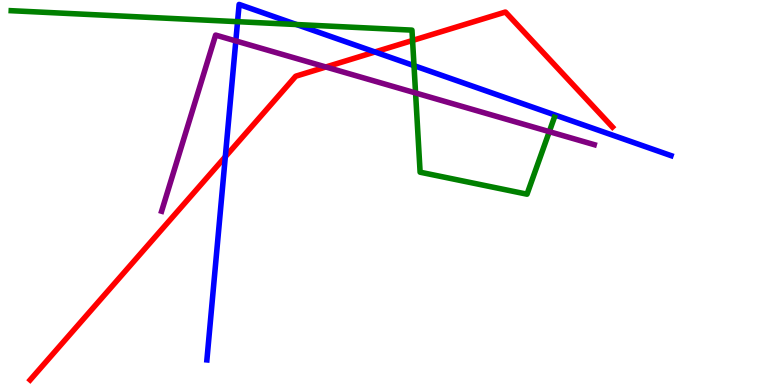[{'lines': ['blue', 'red'], 'intersections': [{'x': 2.91, 'y': 5.93}, {'x': 4.84, 'y': 8.65}]}, {'lines': ['green', 'red'], 'intersections': [{'x': 5.32, 'y': 8.95}]}, {'lines': ['purple', 'red'], 'intersections': [{'x': 4.2, 'y': 8.26}]}, {'lines': ['blue', 'green'], 'intersections': [{'x': 3.07, 'y': 9.44}, {'x': 3.83, 'y': 9.36}, {'x': 5.34, 'y': 8.29}]}, {'lines': ['blue', 'purple'], 'intersections': [{'x': 3.04, 'y': 8.94}]}, {'lines': ['green', 'purple'], 'intersections': [{'x': 5.36, 'y': 7.59}, {'x': 7.09, 'y': 6.58}]}]